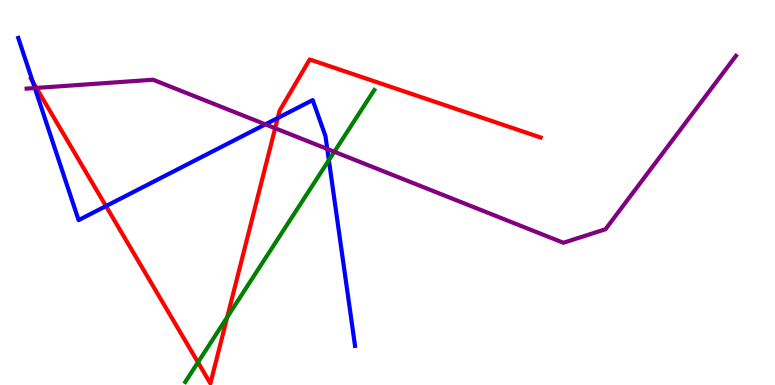[{'lines': ['blue', 'red'], 'intersections': [{'x': 0.423, 'y': 7.87}, {'x': 1.37, 'y': 4.65}, {'x': 3.58, 'y': 6.93}]}, {'lines': ['green', 'red'], 'intersections': [{'x': 2.55, 'y': 0.589}, {'x': 2.93, 'y': 1.76}]}, {'lines': ['purple', 'red'], 'intersections': [{'x': 0.469, 'y': 7.72}, {'x': 3.55, 'y': 6.67}]}, {'lines': ['blue', 'green'], 'intersections': [{'x': 4.24, 'y': 5.84}]}, {'lines': ['blue', 'purple'], 'intersections': [{'x': 0.45, 'y': 7.71}, {'x': 3.42, 'y': 6.77}, {'x': 4.22, 'y': 6.13}]}, {'lines': ['green', 'purple'], 'intersections': [{'x': 4.31, 'y': 6.06}]}]